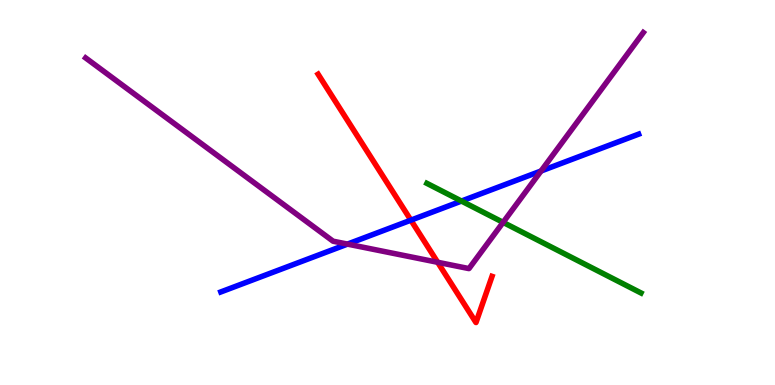[{'lines': ['blue', 'red'], 'intersections': [{'x': 5.3, 'y': 4.28}]}, {'lines': ['green', 'red'], 'intersections': []}, {'lines': ['purple', 'red'], 'intersections': [{'x': 5.65, 'y': 3.19}]}, {'lines': ['blue', 'green'], 'intersections': [{'x': 5.95, 'y': 4.78}]}, {'lines': ['blue', 'purple'], 'intersections': [{'x': 4.48, 'y': 3.66}, {'x': 6.98, 'y': 5.56}]}, {'lines': ['green', 'purple'], 'intersections': [{'x': 6.49, 'y': 4.22}]}]